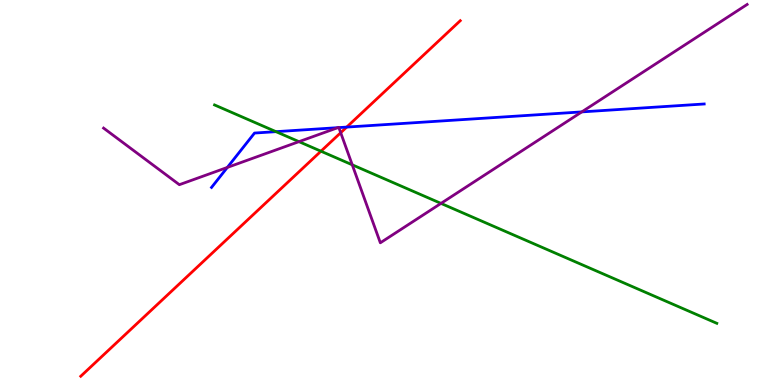[{'lines': ['blue', 'red'], 'intersections': [{'x': 4.47, 'y': 6.7}]}, {'lines': ['green', 'red'], 'intersections': [{'x': 4.14, 'y': 6.07}]}, {'lines': ['purple', 'red'], 'intersections': [{'x': 4.4, 'y': 6.55}]}, {'lines': ['blue', 'green'], 'intersections': [{'x': 3.56, 'y': 6.58}]}, {'lines': ['blue', 'purple'], 'intersections': [{'x': 2.93, 'y': 5.65}, {'x': 4.36, 'y': 6.68}, {'x': 4.37, 'y': 6.69}, {'x': 7.51, 'y': 7.09}]}, {'lines': ['green', 'purple'], 'intersections': [{'x': 3.86, 'y': 6.32}, {'x': 4.55, 'y': 5.72}, {'x': 5.69, 'y': 4.72}]}]